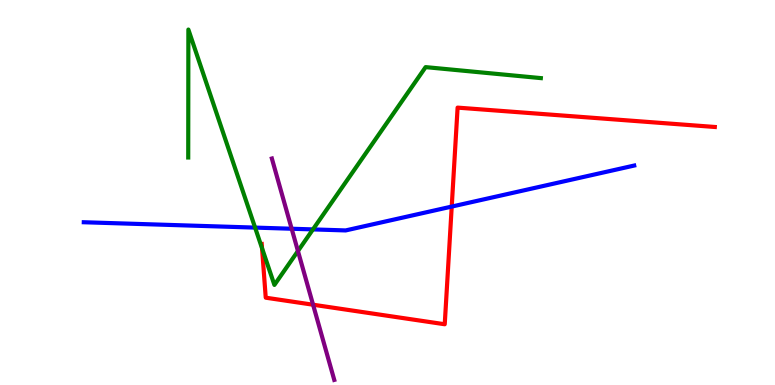[{'lines': ['blue', 'red'], 'intersections': [{'x': 5.83, 'y': 4.63}]}, {'lines': ['green', 'red'], 'intersections': [{'x': 3.38, 'y': 3.55}]}, {'lines': ['purple', 'red'], 'intersections': [{'x': 4.04, 'y': 2.09}]}, {'lines': ['blue', 'green'], 'intersections': [{'x': 3.29, 'y': 4.09}, {'x': 4.04, 'y': 4.04}]}, {'lines': ['blue', 'purple'], 'intersections': [{'x': 3.76, 'y': 4.06}]}, {'lines': ['green', 'purple'], 'intersections': [{'x': 3.84, 'y': 3.48}]}]